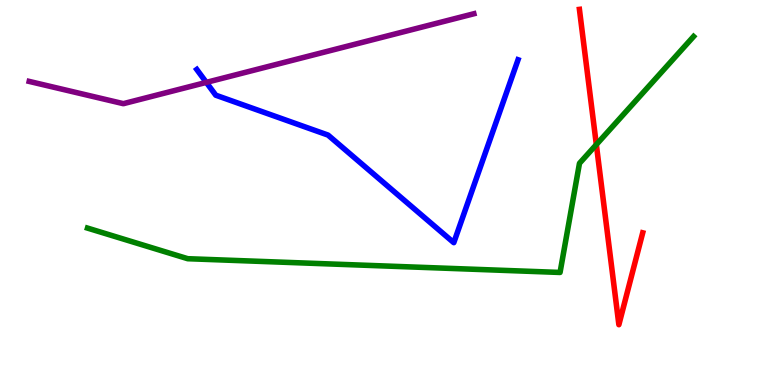[{'lines': ['blue', 'red'], 'intersections': []}, {'lines': ['green', 'red'], 'intersections': [{'x': 7.69, 'y': 6.24}]}, {'lines': ['purple', 'red'], 'intersections': []}, {'lines': ['blue', 'green'], 'intersections': []}, {'lines': ['blue', 'purple'], 'intersections': [{'x': 2.66, 'y': 7.86}]}, {'lines': ['green', 'purple'], 'intersections': []}]